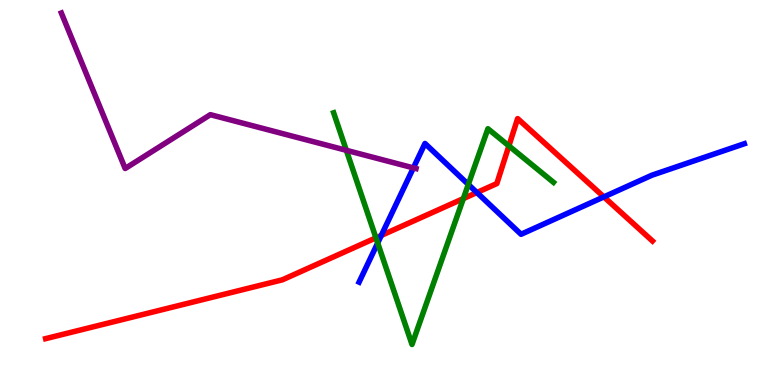[{'lines': ['blue', 'red'], 'intersections': [{'x': 4.92, 'y': 3.88}, {'x': 6.15, 'y': 5.0}, {'x': 7.79, 'y': 4.89}]}, {'lines': ['green', 'red'], 'intersections': [{'x': 4.85, 'y': 3.82}, {'x': 5.98, 'y': 4.84}, {'x': 6.57, 'y': 6.21}]}, {'lines': ['purple', 'red'], 'intersections': []}, {'lines': ['blue', 'green'], 'intersections': [{'x': 4.87, 'y': 3.69}, {'x': 6.04, 'y': 5.21}]}, {'lines': ['blue', 'purple'], 'intersections': [{'x': 5.33, 'y': 5.64}]}, {'lines': ['green', 'purple'], 'intersections': [{'x': 4.47, 'y': 6.1}]}]